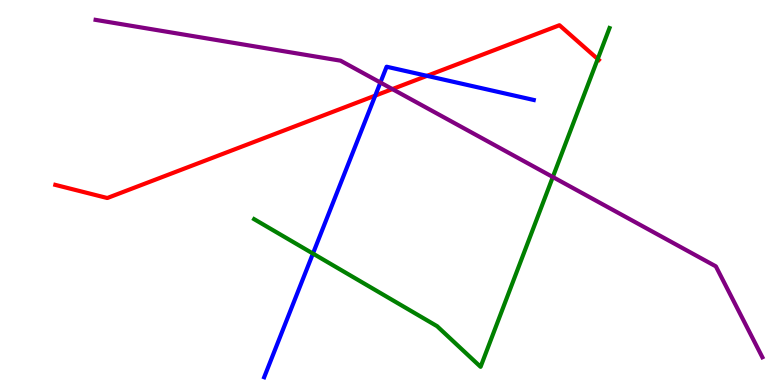[{'lines': ['blue', 'red'], 'intersections': [{'x': 4.84, 'y': 7.52}, {'x': 5.51, 'y': 8.03}]}, {'lines': ['green', 'red'], 'intersections': [{'x': 7.71, 'y': 8.47}]}, {'lines': ['purple', 'red'], 'intersections': [{'x': 5.06, 'y': 7.69}]}, {'lines': ['blue', 'green'], 'intersections': [{'x': 4.04, 'y': 3.41}]}, {'lines': ['blue', 'purple'], 'intersections': [{'x': 4.91, 'y': 7.86}]}, {'lines': ['green', 'purple'], 'intersections': [{'x': 7.13, 'y': 5.4}]}]